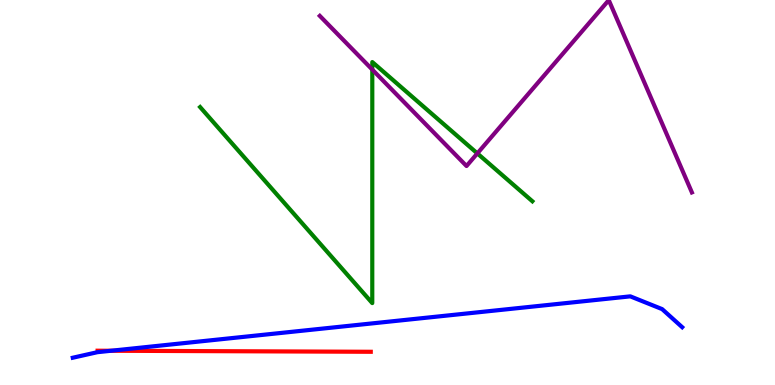[{'lines': ['blue', 'red'], 'intersections': [{'x': 1.43, 'y': 0.889}]}, {'lines': ['green', 'red'], 'intersections': []}, {'lines': ['purple', 'red'], 'intersections': []}, {'lines': ['blue', 'green'], 'intersections': []}, {'lines': ['blue', 'purple'], 'intersections': []}, {'lines': ['green', 'purple'], 'intersections': [{'x': 4.8, 'y': 8.19}, {'x': 6.16, 'y': 6.02}]}]